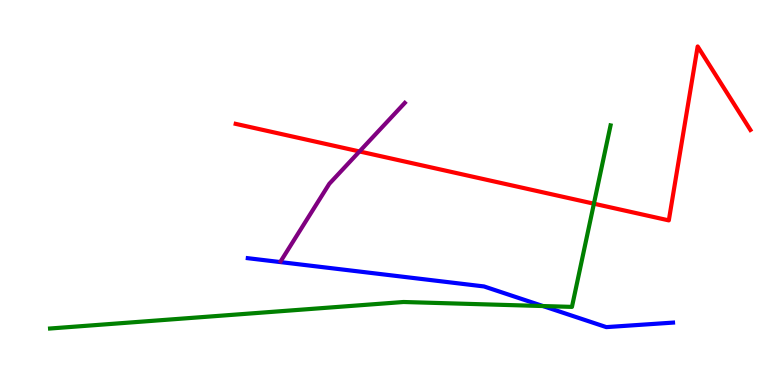[{'lines': ['blue', 'red'], 'intersections': []}, {'lines': ['green', 'red'], 'intersections': [{'x': 7.66, 'y': 4.71}]}, {'lines': ['purple', 'red'], 'intersections': [{'x': 4.64, 'y': 6.07}]}, {'lines': ['blue', 'green'], 'intersections': [{'x': 7.01, 'y': 2.05}]}, {'lines': ['blue', 'purple'], 'intersections': []}, {'lines': ['green', 'purple'], 'intersections': []}]